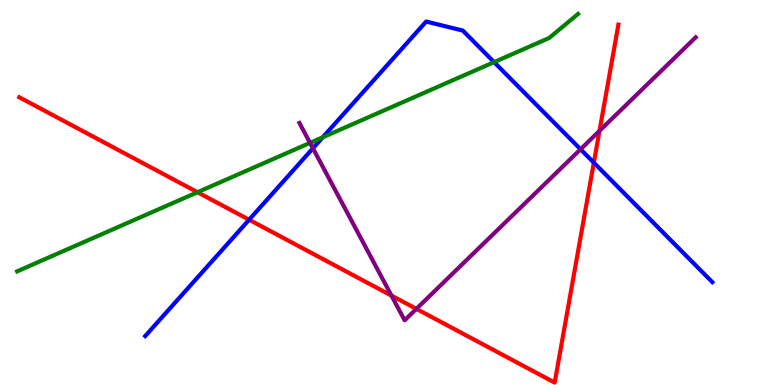[{'lines': ['blue', 'red'], 'intersections': [{'x': 3.21, 'y': 4.29}, {'x': 7.66, 'y': 5.77}]}, {'lines': ['green', 'red'], 'intersections': [{'x': 2.55, 'y': 5.01}]}, {'lines': ['purple', 'red'], 'intersections': [{'x': 5.05, 'y': 2.32}, {'x': 5.37, 'y': 1.98}, {'x': 7.74, 'y': 6.6}]}, {'lines': ['blue', 'green'], 'intersections': [{'x': 4.16, 'y': 6.43}, {'x': 6.38, 'y': 8.39}]}, {'lines': ['blue', 'purple'], 'intersections': [{'x': 4.04, 'y': 6.15}, {'x': 7.49, 'y': 6.12}]}, {'lines': ['green', 'purple'], 'intersections': [{'x': 4.0, 'y': 6.29}]}]